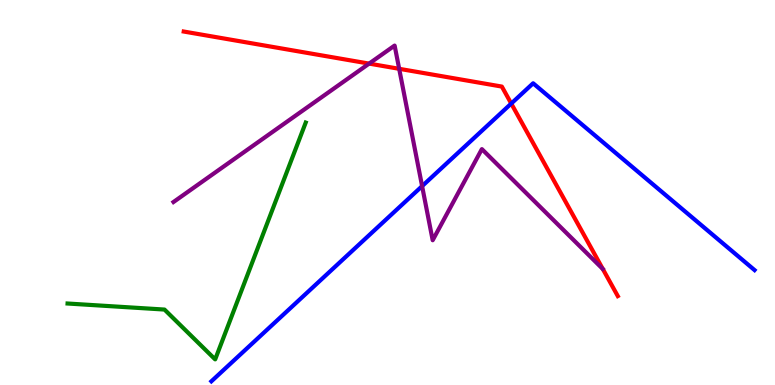[{'lines': ['blue', 'red'], 'intersections': [{'x': 6.6, 'y': 7.31}]}, {'lines': ['green', 'red'], 'intersections': []}, {'lines': ['purple', 'red'], 'intersections': [{'x': 4.76, 'y': 8.35}, {'x': 5.15, 'y': 8.21}]}, {'lines': ['blue', 'green'], 'intersections': []}, {'lines': ['blue', 'purple'], 'intersections': [{'x': 5.45, 'y': 5.17}]}, {'lines': ['green', 'purple'], 'intersections': []}]